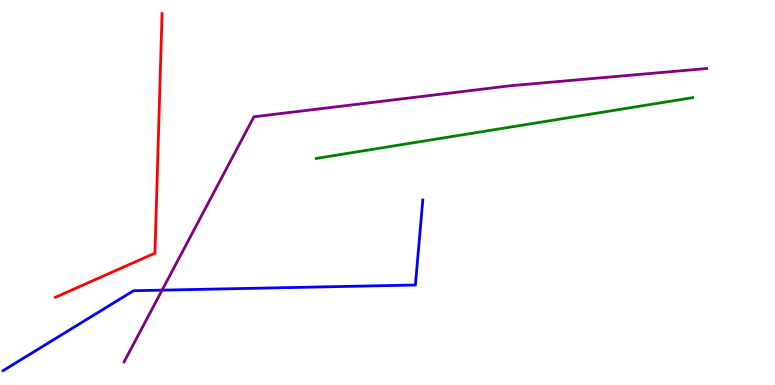[{'lines': ['blue', 'red'], 'intersections': []}, {'lines': ['green', 'red'], 'intersections': []}, {'lines': ['purple', 'red'], 'intersections': []}, {'lines': ['blue', 'green'], 'intersections': []}, {'lines': ['blue', 'purple'], 'intersections': [{'x': 2.09, 'y': 2.46}]}, {'lines': ['green', 'purple'], 'intersections': []}]